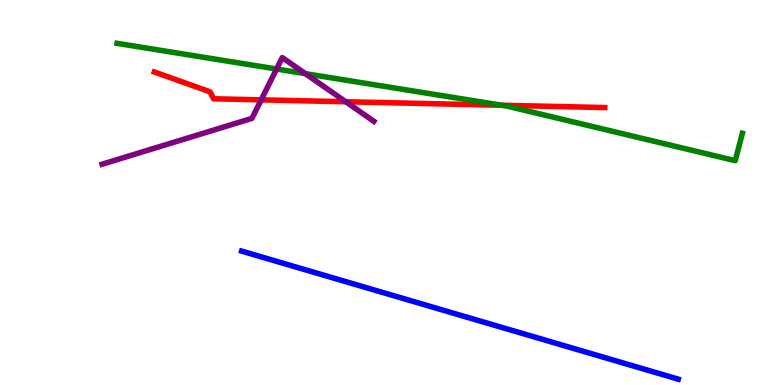[{'lines': ['blue', 'red'], 'intersections': []}, {'lines': ['green', 'red'], 'intersections': [{'x': 6.47, 'y': 7.27}]}, {'lines': ['purple', 'red'], 'intersections': [{'x': 3.37, 'y': 7.41}, {'x': 4.46, 'y': 7.36}]}, {'lines': ['blue', 'green'], 'intersections': []}, {'lines': ['blue', 'purple'], 'intersections': []}, {'lines': ['green', 'purple'], 'intersections': [{'x': 3.57, 'y': 8.21}, {'x': 3.94, 'y': 8.09}]}]